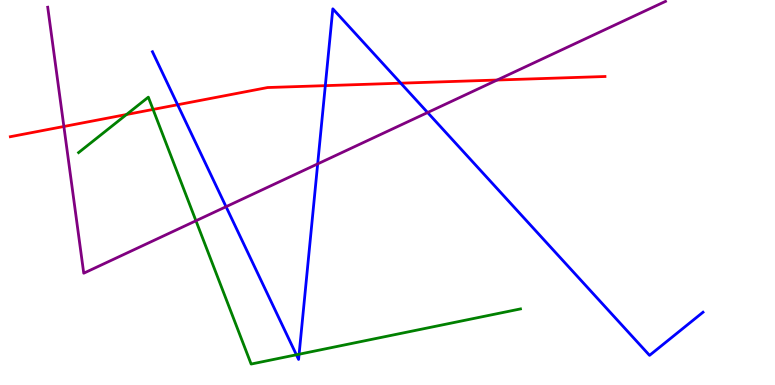[{'lines': ['blue', 'red'], 'intersections': [{'x': 2.29, 'y': 7.28}, {'x': 4.2, 'y': 7.78}, {'x': 5.17, 'y': 7.84}]}, {'lines': ['green', 'red'], 'intersections': [{'x': 1.63, 'y': 7.03}, {'x': 1.98, 'y': 7.16}]}, {'lines': ['purple', 'red'], 'intersections': [{'x': 0.824, 'y': 6.71}, {'x': 6.41, 'y': 7.92}]}, {'lines': ['blue', 'green'], 'intersections': [{'x': 3.82, 'y': 0.785}, {'x': 3.86, 'y': 0.799}]}, {'lines': ['blue', 'purple'], 'intersections': [{'x': 2.92, 'y': 4.63}, {'x': 4.1, 'y': 5.74}, {'x': 5.52, 'y': 7.08}]}, {'lines': ['green', 'purple'], 'intersections': [{'x': 2.53, 'y': 4.27}]}]